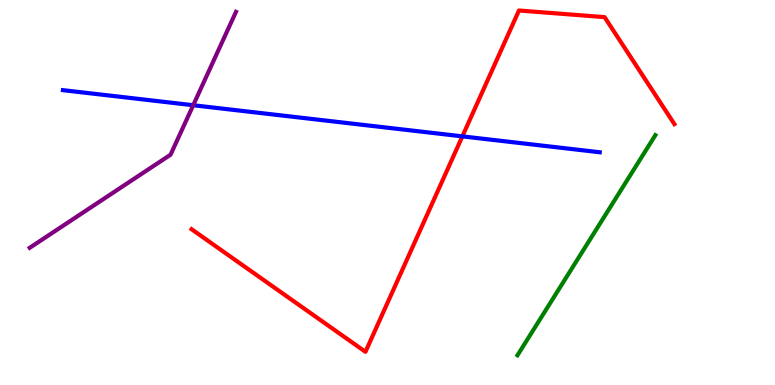[{'lines': ['blue', 'red'], 'intersections': [{'x': 5.97, 'y': 6.46}]}, {'lines': ['green', 'red'], 'intersections': []}, {'lines': ['purple', 'red'], 'intersections': []}, {'lines': ['blue', 'green'], 'intersections': []}, {'lines': ['blue', 'purple'], 'intersections': [{'x': 2.49, 'y': 7.27}]}, {'lines': ['green', 'purple'], 'intersections': []}]